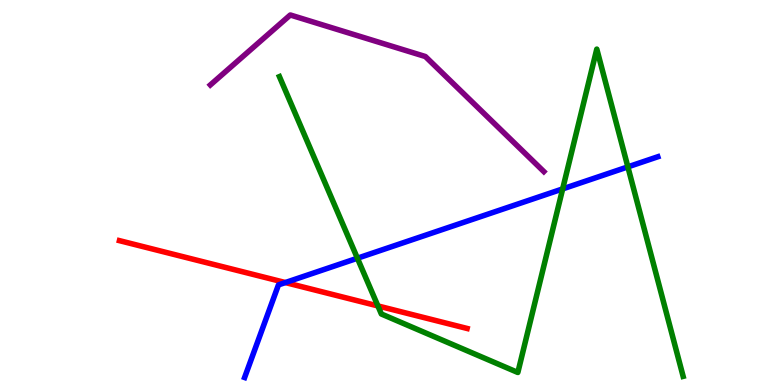[{'lines': ['blue', 'red'], 'intersections': [{'x': 3.68, 'y': 2.66}]}, {'lines': ['green', 'red'], 'intersections': [{'x': 4.88, 'y': 2.05}]}, {'lines': ['purple', 'red'], 'intersections': []}, {'lines': ['blue', 'green'], 'intersections': [{'x': 4.61, 'y': 3.29}, {'x': 7.26, 'y': 5.09}, {'x': 8.1, 'y': 5.67}]}, {'lines': ['blue', 'purple'], 'intersections': []}, {'lines': ['green', 'purple'], 'intersections': []}]